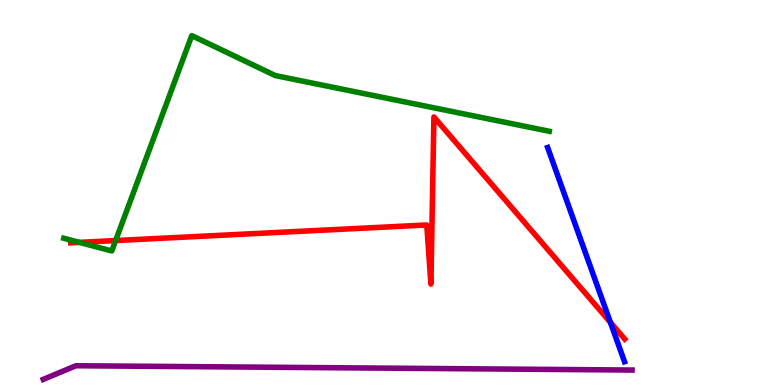[{'lines': ['blue', 'red'], 'intersections': [{'x': 7.88, 'y': 1.63}]}, {'lines': ['green', 'red'], 'intersections': [{'x': 1.02, 'y': 3.7}, {'x': 1.49, 'y': 3.75}]}, {'lines': ['purple', 'red'], 'intersections': []}, {'lines': ['blue', 'green'], 'intersections': []}, {'lines': ['blue', 'purple'], 'intersections': []}, {'lines': ['green', 'purple'], 'intersections': []}]